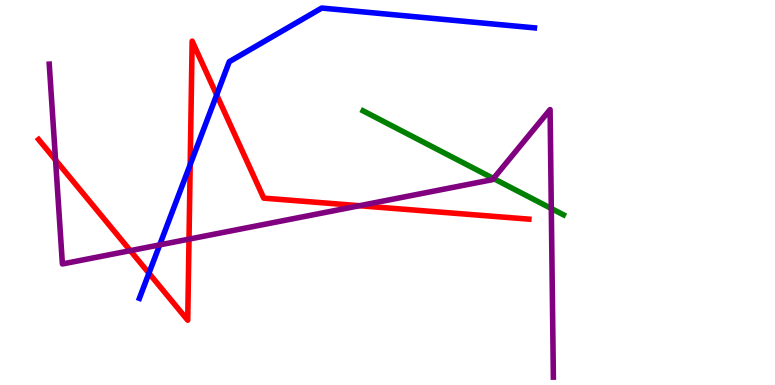[{'lines': ['blue', 'red'], 'intersections': [{'x': 1.92, 'y': 2.9}, {'x': 2.45, 'y': 5.72}, {'x': 2.8, 'y': 7.54}]}, {'lines': ['green', 'red'], 'intersections': []}, {'lines': ['purple', 'red'], 'intersections': [{'x': 0.717, 'y': 5.84}, {'x': 1.68, 'y': 3.49}, {'x': 2.44, 'y': 3.79}, {'x': 4.64, 'y': 4.66}]}, {'lines': ['blue', 'green'], 'intersections': []}, {'lines': ['blue', 'purple'], 'intersections': [{'x': 2.06, 'y': 3.64}]}, {'lines': ['green', 'purple'], 'intersections': [{'x': 6.37, 'y': 5.36}, {'x': 7.11, 'y': 4.58}]}]